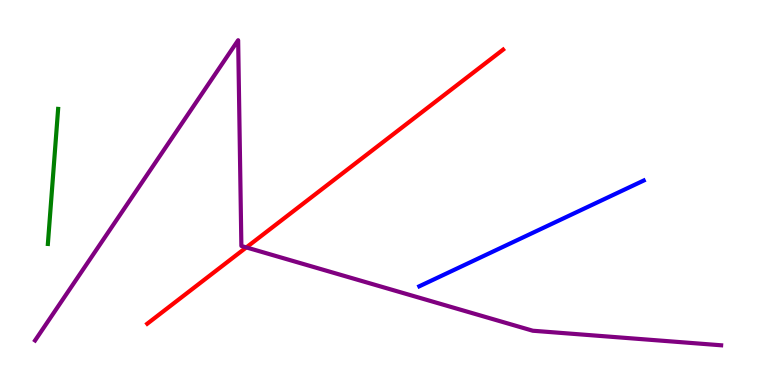[{'lines': ['blue', 'red'], 'intersections': []}, {'lines': ['green', 'red'], 'intersections': []}, {'lines': ['purple', 'red'], 'intersections': [{'x': 3.18, 'y': 3.57}]}, {'lines': ['blue', 'green'], 'intersections': []}, {'lines': ['blue', 'purple'], 'intersections': []}, {'lines': ['green', 'purple'], 'intersections': []}]